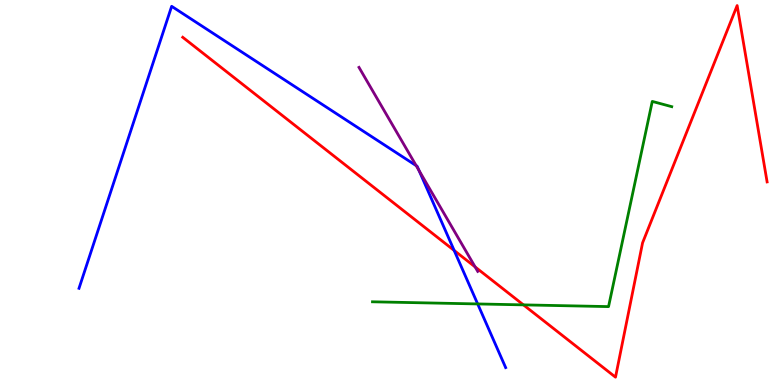[{'lines': ['blue', 'red'], 'intersections': [{'x': 5.86, 'y': 3.49}]}, {'lines': ['green', 'red'], 'intersections': [{'x': 6.75, 'y': 2.08}]}, {'lines': ['purple', 'red'], 'intersections': [{'x': 6.13, 'y': 3.07}]}, {'lines': ['blue', 'green'], 'intersections': [{'x': 6.16, 'y': 2.11}]}, {'lines': ['blue', 'purple'], 'intersections': [{'x': 5.37, 'y': 5.7}, {'x': 5.41, 'y': 5.57}]}, {'lines': ['green', 'purple'], 'intersections': []}]